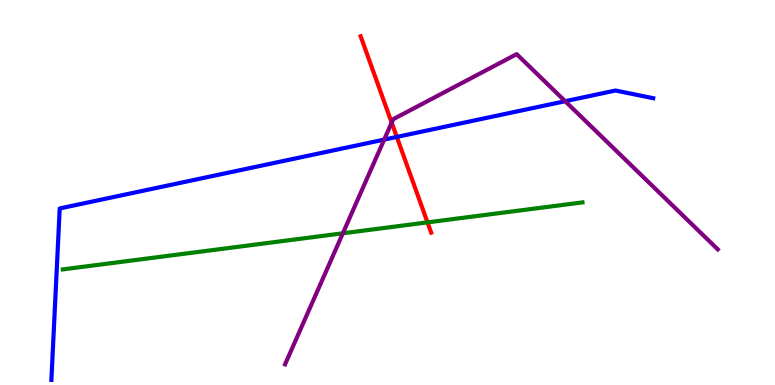[{'lines': ['blue', 'red'], 'intersections': [{'x': 5.12, 'y': 6.44}]}, {'lines': ['green', 'red'], 'intersections': [{'x': 5.52, 'y': 4.22}]}, {'lines': ['purple', 'red'], 'intersections': [{'x': 5.05, 'y': 6.81}]}, {'lines': ['blue', 'green'], 'intersections': []}, {'lines': ['blue', 'purple'], 'intersections': [{'x': 4.96, 'y': 6.37}, {'x': 7.29, 'y': 7.37}]}, {'lines': ['green', 'purple'], 'intersections': [{'x': 4.42, 'y': 3.94}]}]